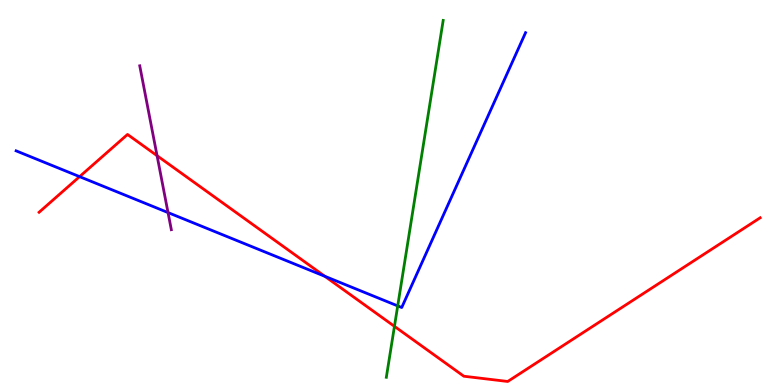[{'lines': ['blue', 'red'], 'intersections': [{'x': 1.03, 'y': 5.41}, {'x': 4.19, 'y': 2.82}]}, {'lines': ['green', 'red'], 'intersections': [{'x': 5.09, 'y': 1.52}]}, {'lines': ['purple', 'red'], 'intersections': [{'x': 2.03, 'y': 5.96}]}, {'lines': ['blue', 'green'], 'intersections': [{'x': 5.13, 'y': 2.05}]}, {'lines': ['blue', 'purple'], 'intersections': [{'x': 2.17, 'y': 4.48}]}, {'lines': ['green', 'purple'], 'intersections': []}]